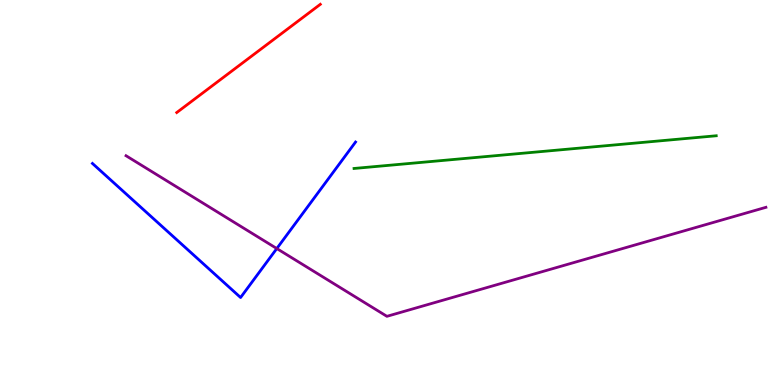[{'lines': ['blue', 'red'], 'intersections': []}, {'lines': ['green', 'red'], 'intersections': []}, {'lines': ['purple', 'red'], 'intersections': []}, {'lines': ['blue', 'green'], 'intersections': []}, {'lines': ['blue', 'purple'], 'intersections': [{'x': 3.57, 'y': 3.54}]}, {'lines': ['green', 'purple'], 'intersections': []}]